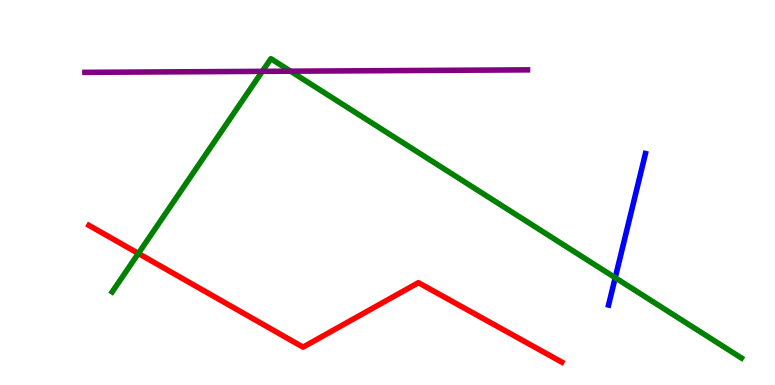[{'lines': ['blue', 'red'], 'intersections': []}, {'lines': ['green', 'red'], 'intersections': [{'x': 1.79, 'y': 3.42}]}, {'lines': ['purple', 'red'], 'intersections': []}, {'lines': ['blue', 'green'], 'intersections': [{'x': 7.94, 'y': 2.79}]}, {'lines': ['blue', 'purple'], 'intersections': []}, {'lines': ['green', 'purple'], 'intersections': [{'x': 3.38, 'y': 8.15}, {'x': 3.75, 'y': 8.15}]}]